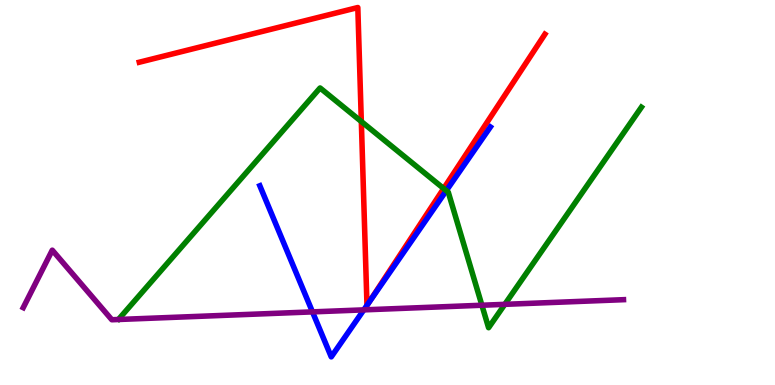[{'lines': ['blue', 'red'], 'intersections': [{'x': 4.74, 'y': 2.07}, {'x': 4.75, 'y': 2.1}]}, {'lines': ['green', 'red'], 'intersections': [{'x': 4.66, 'y': 6.84}, {'x': 5.72, 'y': 5.1}]}, {'lines': ['purple', 'red'], 'intersections': []}, {'lines': ['blue', 'green'], 'intersections': [{'x': 5.76, 'y': 5.05}]}, {'lines': ['blue', 'purple'], 'intersections': [{'x': 4.03, 'y': 1.9}, {'x': 4.69, 'y': 1.95}]}, {'lines': ['green', 'purple'], 'intersections': [{'x': 6.22, 'y': 2.07}, {'x': 6.51, 'y': 2.1}]}]